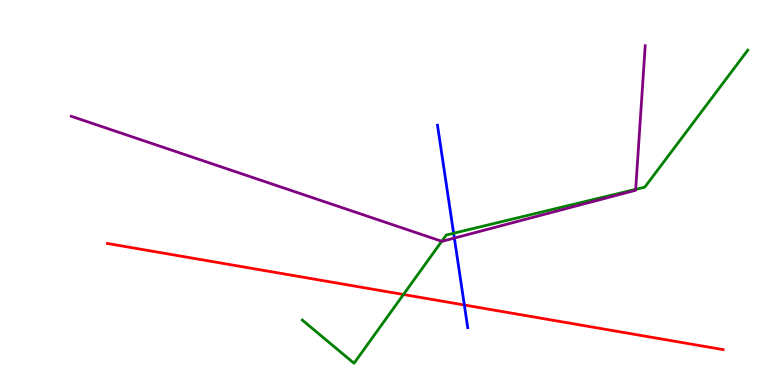[{'lines': ['blue', 'red'], 'intersections': [{'x': 5.99, 'y': 2.08}]}, {'lines': ['green', 'red'], 'intersections': [{'x': 5.21, 'y': 2.35}]}, {'lines': ['purple', 'red'], 'intersections': []}, {'lines': ['blue', 'green'], 'intersections': [{'x': 5.85, 'y': 3.94}]}, {'lines': ['blue', 'purple'], 'intersections': [{'x': 5.86, 'y': 3.82}]}, {'lines': ['green', 'purple'], 'intersections': [{'x': 5.7, 'y': 3.73}, {'x': 8.2, 'y': 5.08}]}]